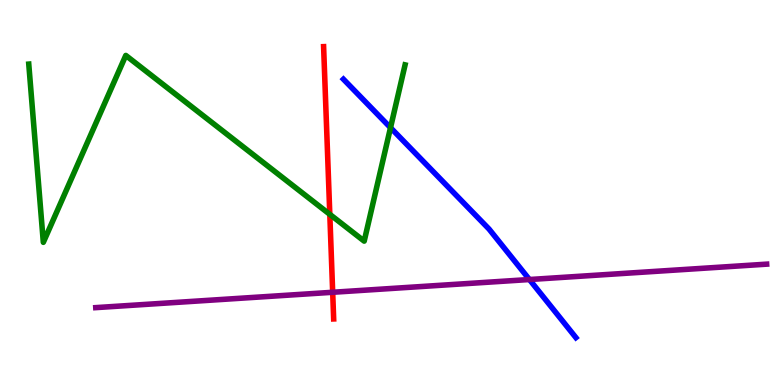[{'lines': ['blue', 'red'], 'intersections': []}, {'lines': ['green', 'red'], 'intersections': [{'x': 4.26, 'y': 4.43}]}, {'lines': ['purple', 'red'], 'intersections': [{'x': 4.29, 'y': 2.41}]}, {'lines': ['blue', 'green'], 'intersections': [{'x': 5.04, 'y': 6.68}]}, {'lines': ['blue', 'purple'], 'intersections': [{'x': 6.83, 'y': 2.74}]}, {'lines': ['green', 'purple'], 'intersections': []}]